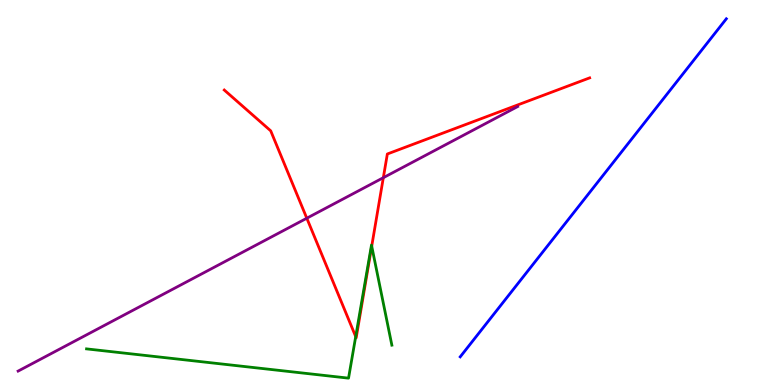[{'lines': ['blue', 'red'], 'intersections': []}, {'lines': ['green', 'red'], 'intersections': [{'x': 4.59, 'y': 1.26}, {'x': 4.8, 'y': 3.61}]}, {'lines': ['purple', 'red'], 'intersections': [{'x': 3.96, 'y': 4.33}, {'x': 4.95, 'y': 5.38}]}, {'lines': ['blue', 'green'], 'intersections': []}, {'lines': ['blue', 'purple'], 'intersections': []}, {'lines': ['green', 'purple'], 'intersections': []}]